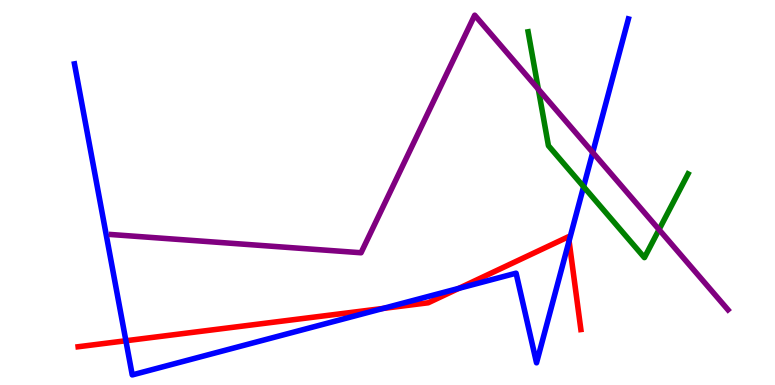[{'lines': ['blue', 'red'], 'intersections': [{'x': 1.62, 'y': 1.15}, {'x': 4.94, 'y': 1.99}, {'x': 5.92, 'y': 2.51}, {'x': 7.34, 'y': 3.74}]}, {'lines': ['green', 'red'], 'intersections': []}, {'lines': ['purple', 'red'], 'intersections': []}, {'lines': ['blue', 'green'], 'intersections': [{'x': 7.53, 'y': 5.15}]}, {'lines': ['blue', 'purple'], 'intersections': [{'x': 7.65, 'y': 6.04}]}, {'lines': ['green', 'purple'], 'intersections': [{'x': 6.95, 'y': 7.68}, {'x': 8.5, 'y': 4.04}]}]